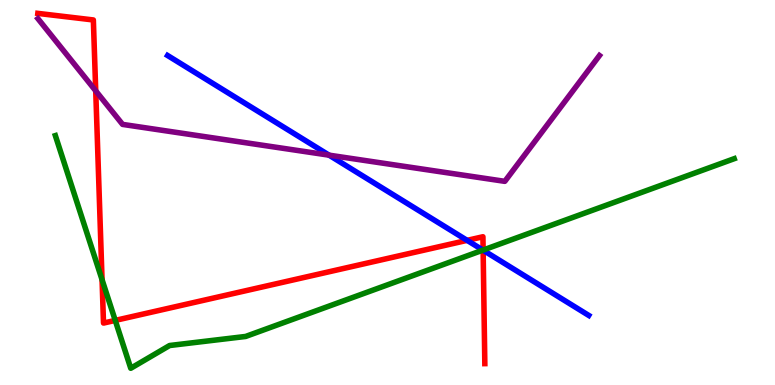[{'lines': ['blue', 'red'], 'intersections': [{'x': 6.03, 'y': 3.76}, {'x': 6.23, 'y': 3.5}]}, {'lines': ['green', 'red'], 'intersections': [{'x': 1.32, 'y': 2.74}, {'x': 1.49, 'y': 1.68}, {'x': 6.23, 'y': 3.51}]}, {'lines': ['purple', 'red'], 'intersections': [{'x': 1.24, 'y': 7.64}]}, {'lines': ['blue', 'green'], 'intersections': [{'x': 6.23, 'y': 3.5}]}, {'lines': ['blue', 'purple'], 'intersections': [{'x': 4.25, 'y': 5.97}]}, {'lines': ['green', 'purple'], 'intersections': []}]